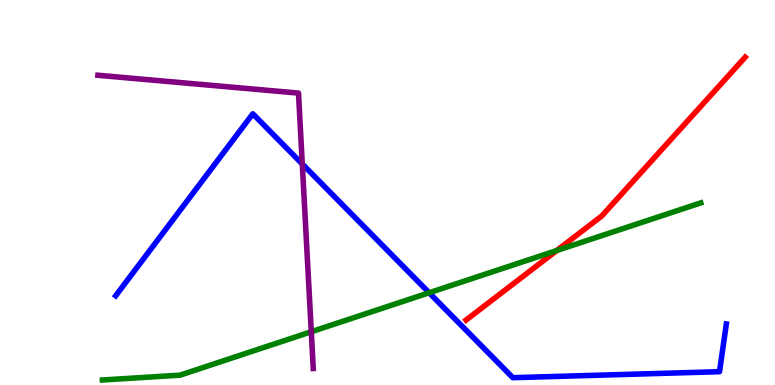[{'lines': ['blue', 'red'], 'intersections': []}, {'lines': ['green', 'red'], 'intersections': [{'x': 7.18, 'y': 3.49}]}, {'lines': ['purple', 'red'], 'intersections': []}, {'lines': ['blue', 'green'], 'intersections': [{'x': 5.54, 'y': 2.4}]}, {'lines': ['blue', 'purple'], 'intersections': [{'x': 3.9, 'y': 5.74}]}, {'lines': ['green', 'purple'], 'intersections': [{'x': 4.02, 'y': 1.38}]}]